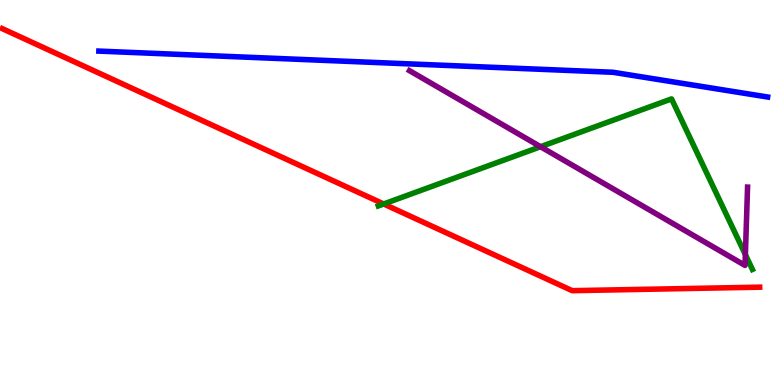[{'lines': ['blue', 'red'], 'intersections': []}, {'lines': ['green', 'red'], 'intersections': [{'x': 4.95, 'y': 4.7}]}, {'lines': ['purple', 'red'], 'intersections': []}, {'lines': ['blue', 'green'], 'intersections': []}, {'lines': ['blue', 'purple'], 'intersections': []}, {'lines': ['green', 'purple'], 'intersections': [{'x': 6.97, 'y': 6.19}, {'x': 9.62, 'y': 3.39}]}]